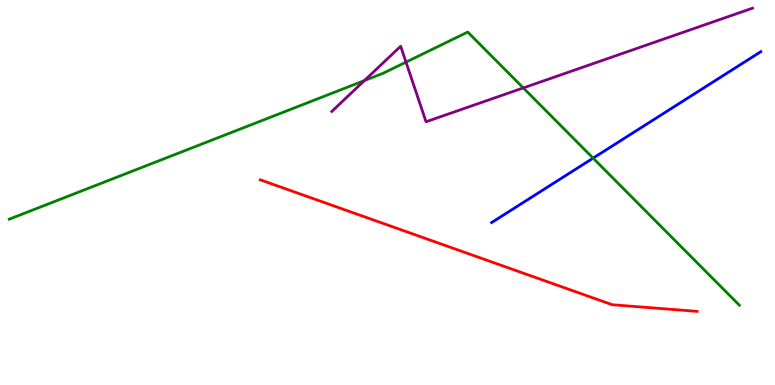[{'lines': ['blue', 'red'], 'intersections': []}, {'lines': ['green', 'red'], 'intersections': []}, {'lines': ['purple', 'red'], 'intersections': []}, {'lines': ['blue', 'green'], 'intersections': [{'x': 7.65, 'y': 5.89}]}, {'lines': ['blue', 'purple'], 'intersections': []}, {'lines': ['green', 'purple'], 'intersections': [{'x': 4.7, 'y': 7.91}, {'x': 5.24, 'y': 8.39}, {'x': 6.75, 'y': 7.72}]}]